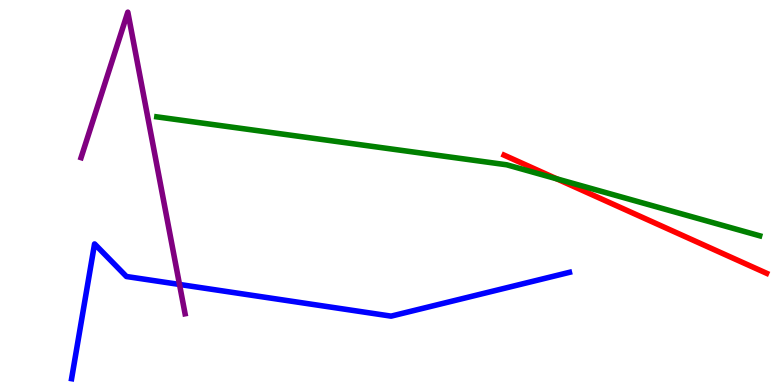[{'lines': ['blue', 'red'], 'intersections': []}, {'lines': ['green', 'red'], 'intersections': [{'x': 7.18, 'y': 5.36}]}, {'lines': ['purple', 'red'], 'intersections': []}, {'lines': ['blue', 'green'], 'intersections': []}, {'lines': ['blue', 'purple'], 'intersections': [{'x': 2.32, 'y': 2.61}]}, {'lines': ['green', 'purple'], 'intersections': []}]